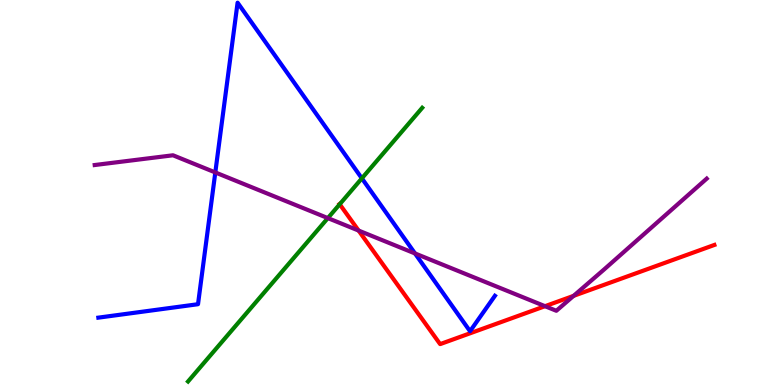[{'lines': ['blue', 'red'], 'intersections': []}, {'lines': ['green', 'red'], 'intersections': [{'x': 4.38, 'y': 4.69}]}, {'lines': ['purple', 'red'], 'intersections': [{'x': 4.63, 'y': 4.01}, {'x': 7.03, 'y': 2.05}, {'x': 7.4, 'y': 2.32}]}, {'lines': ['blue', 'green'], 'intersections': [{'x': 4.67, 'y': 5.37}]}, {'lines': ['blue', 'purple'], 'intersections': [{'x': 2.78, 'y': 5.52}, {'x': 5.35, 'y': 3.42}]}, {'lines': ['green', 'purple'], 'intersections': [{'x': 4.23, 'y': 4.34}]}]